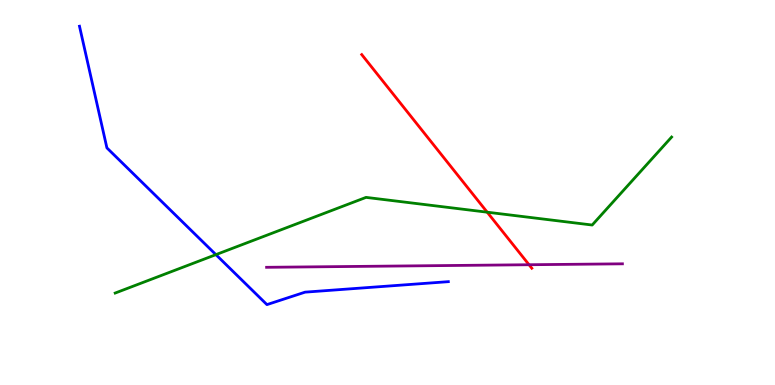[{'lines': ['blue', 'red'], 'intersections': []}, {'lines': ['green', 'red'], 'intersections': [{'x': 6.29, 'y': 4.49}]}, {'lines': ['purple', 'red'], 'intersections': [{'x': 6.83, 'y': 3.12}]}, {'lines': ['blue', 'green'], 'intersections': [{'x': 2.79, 'y': 3.39}]}, {'lines': ['blue', 'purple'], 'intersections': []}, {'lines': ['green', 'purple'], 'intersections': []}]